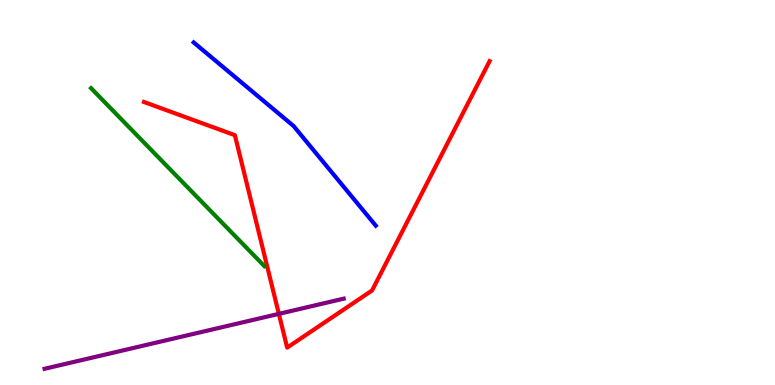[{'lines': ['blue', 'red'], 'intersections': []}, {'lines': ['green', 'red'], 'intersections': []}, {'lines': ['purple', 'red'], 'intersections': [{'x': 3.6, 'y': 1.85}]}, {'lines': ['blue', 'green'], 'intersections': []}, {'lines': ['blue', 'purple'], 'intersections': []}, {'lines': ['green', 'purple'], 'intersections': []}]